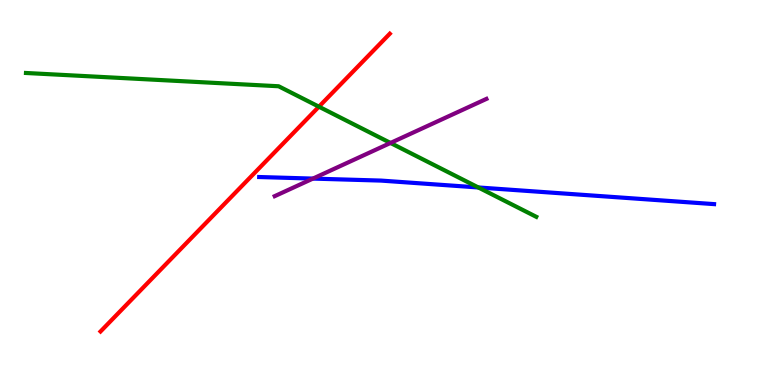[{'lines': ['blue', 'red'], 'intersections': []}, {'lines': ['green', 'red'], 'intersections': [{'x': 4.12, 'y': 7.23}]}, {'lines': ['purple', 'red'], 'intersections': []}, {'lines': ['blue', 'green'], 'intersections': [{'x': 6.17, 'y': 5.13}]}, {'lines': ['blue', 'purple'], 'intersections': [{'x': 4.04, 'y': 5.36}]}, {'lines': ['green', 'purple'], 'intersections': [{'x': 5.04, 'y': 6.29}]}]